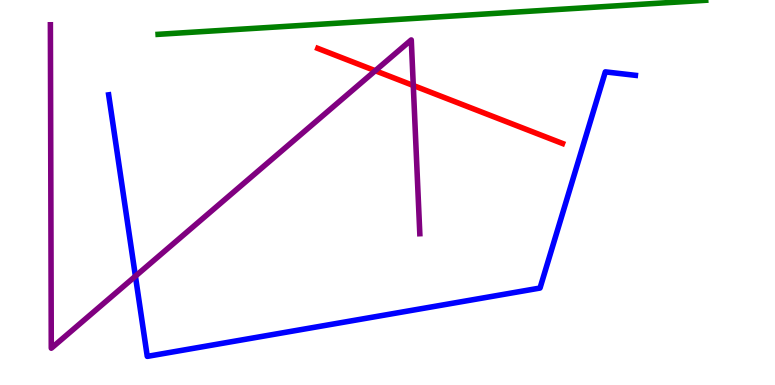[{'lines': ['blue', 'red'], 'intersections': []}, {'lines': ['green', 'red'], 'intersections': []}, {'lines': ['purple', 'red'], 'intersections': [{'x': 4.84, 'y': 8.16}, {'x': 5.33, 'y': 7.78}]}, {'lines': ['blue', 'green'], 'intersections': []}, {'lines': ['blue', 'purple'], 'intersections': [{'x': 1.75, 'y': 2.83}]}, {'lines': ['green', 'purple'], 'intersections': []}]